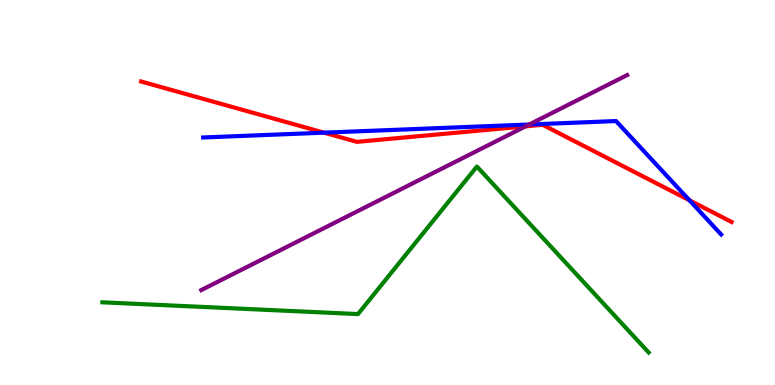[{'lines': ['blue', 'red'], 'intersections': [{'x': 4.18, 'y': 6.55}, {'x': 8.9, 'y': 4.8}]}, {'lines': ['green', 'red'], 'intersections': []}, {'lines': ['purple', 'red'], 'intersections': [{'x': 6.78, 'y': 6.72}]}, {'lines': ['blue', 'green'], 'intersections': []}, {'lines': ['blue', 'purple'], 'intersections': [{'x': 6.83, 'y': 6.77}]}, {'lines': ['green', 'purple'], 'intersections': []}]